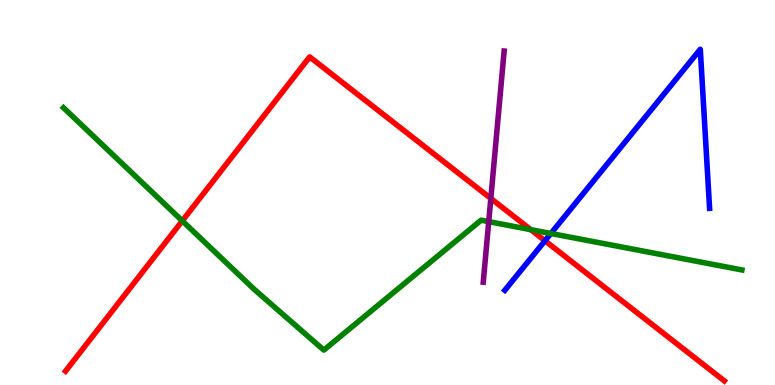[{'lines': ['blue', 'red'], 'intersections': [{'x': 7.03, 'y': 3.75}]}, {'lines': ['green', 'red'], 'intersections': [{'x': 2.35, 'y': 4.26}, {'x': 6.85, 'y': 4.03}]}, {'lines': ['purple', 'red'], 'intersections': [{'x': 6.33, 'y': 4.85}]}, {'lines': ['blue', 'green'], 'intersections': [{'x': 7.11, 'y': 3.94}]}, {'lines': ['blue', 'purple'], 'intersections': []}, {'lines': ['green', 'purple'], 'intersections': [{'x': 6.31, 'y': 4.24}]}]